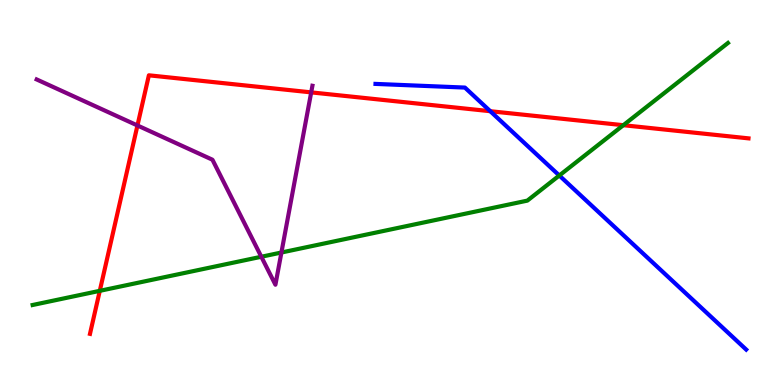[{'lines': ['blue', 'red'], 'intersections': [{'x': 6.33, 'y': 7.11}]}, {'lines': ['green', 'red'], 'intersections': [{'x': 1.29, 'y': 2.45}, {'x': 8.04, 'y': 6.75}]}, {'lines': ['purple', 'red'], 'intersections': [{'x': 1.77, 'y': 6.74}, {'x': 4.02, 'y': 7.6}]}, {'lines': ['blue', 'green'], 'intersections': [{'x': 7.22, 'y': 5.44}]}, {'lines': ['blue', 'purple'], 'intersections': []}, {'lines': ['green', 'purple'], 'intersections': [{'x': 3.37, 'y': 3.33}, {'x': 3.63, 'y': 3.44}]}]